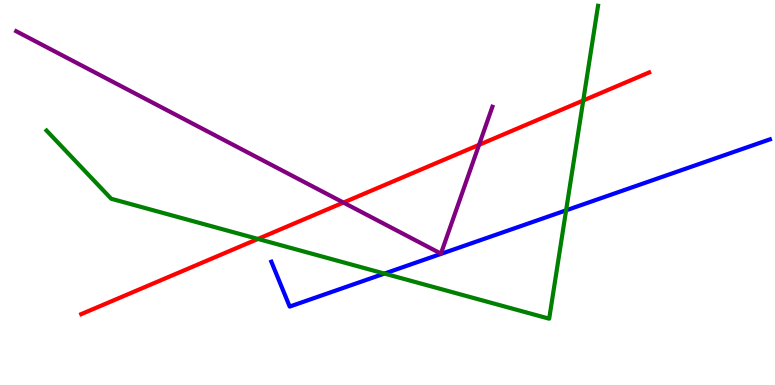[{'lines': ['blue', 'red'], 'intersections': []}, {'lines': ['green', 'red'], 'intersections': [{'x': 3.33, 'y': 3.79}, {'x': 7.53, 'y': 7.39}]}, {'lines': ['purple', 'red'], 'intersections': [{'x': 4.43, 'y': 4.74}, {'x': 6.18, 'y': 6.24}]}, {'lines': ['blue', 'green'], 'intersections': [{'x': 4.96, 'y': 2.89}, {'x': 7.3, 'y': 4.54}]}, {'lines': ['blue', 'purple'], 'intersections': []}, {'lines': ['green', 'purple'], 'intersections': []}]